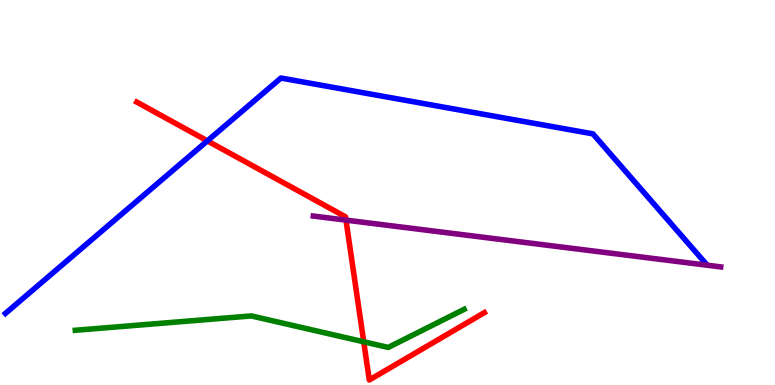[{'lines': ['blue', 'red'], 'intersections': [{'x': 2.68, 'y': 6.34}]}, {'lines': ['green', 'red'], 'intersections': [{'x': 4.69, 'y': 1.12}]}, {'lines': ['purple', 'red'], 'intersections': [{'x': 4.46, 'y': 4.28}]}, {'lines': ['blue', 'green'], 'intersections': []}, {'lines': ['blue', 'purple'], 'intersections': []}, {'lines': ['green', 'purple'], 'intersections': []}]